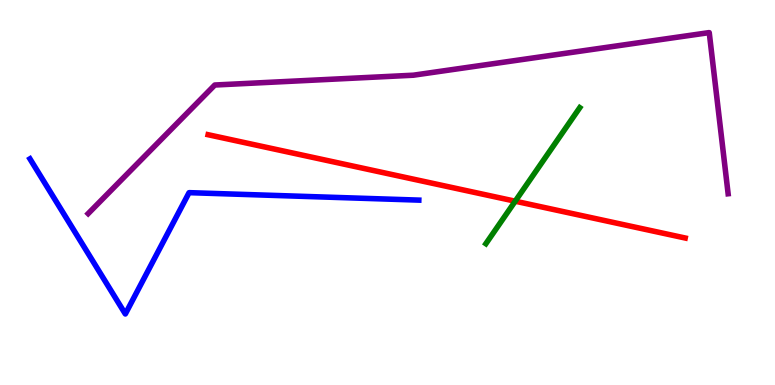[{'lines': ['blue', 'red'], 'intersections': []}, {'lines': ['green', 'red'], 'intersections': [{'x': 6.65, 'y': 4.77}]}, {'lines': ['purple', 'red'], 'intersections': []}, {'lines': ['blue', 'green'], 'intersections': []}, {'lines': ['blue', 'purple'], 'intersections': []}, {'lines': ['green', 'purple'], 'intersections': []}]